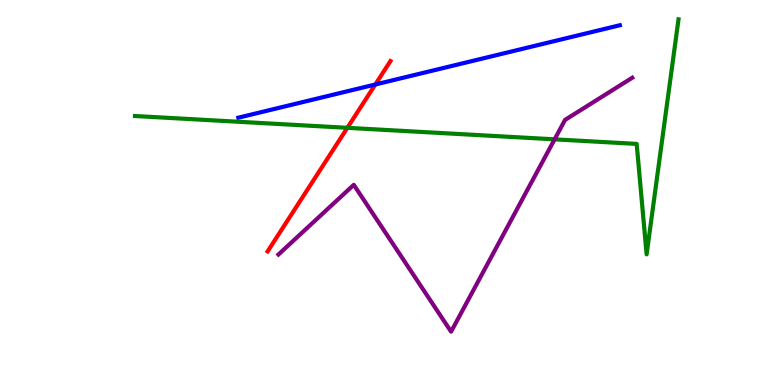[{'lines': ['blue', 'red'], 'intersections': [{'x': 4.84, 'y': 7.81}]}, {'lines': ['green', 'red'], 'intersections': [{'x': 4.48, 'y': 6.68}]}, {'lines': ['purple', 'red'], 'intersections': []}, {'lines': ['blue', 'green'], 'intersections': []}, {'lines': ['blue', 'purple'], 'intersections': []}, {'lines': ['green', 'purple'], 'intersections': [{'x': 7.16, 'y': 6.38}]}]